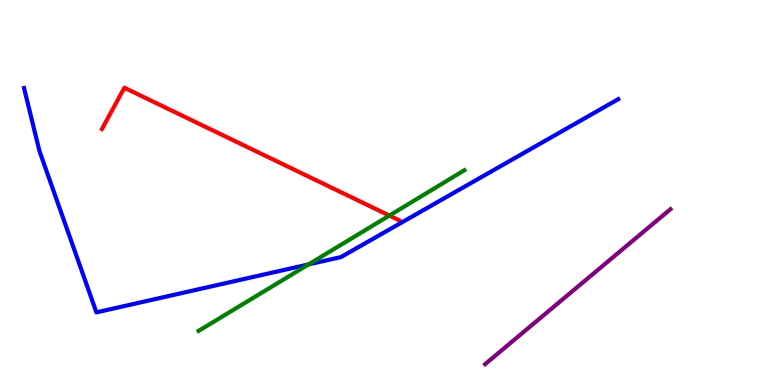[{'lines': ['blue', 'red'], 'intersections': []}, {'lines': ['green', 'red'], 'intersections': [{'x': 5.02, 'y': 4.4}]}, {'lines': ['purple', 'red'], 'intersections': []}, {'lines': ['blue', 'green'], 'intersections': [{'x': 3.98, 'y': 3.13}]}, {'lines': ['blue', 'purple'], 'intersections': []}, {'lines': ['green', 'purple'], 'intersections': []}]